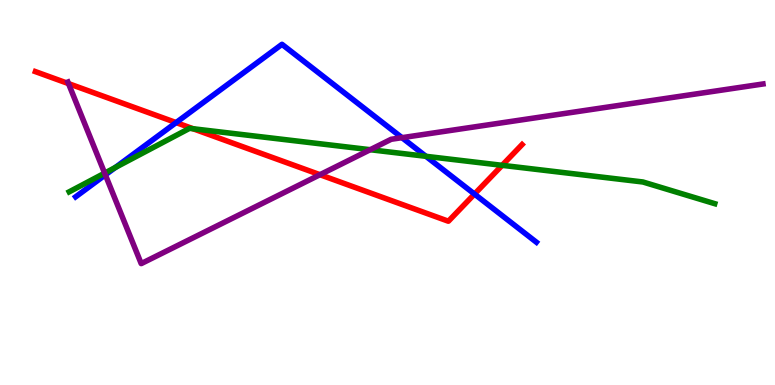[{'lines': ['blue', 'red'], 'intersections': [{'x': 2.27, 'y': 6.82}, {'x': 6.12, 'y': 4.96}]}, {'lines': ['green', 'red'], 'intersections': [{'x': 2.49, 'y': 6.66}, {'x': 6.48, 'y': 5.71}]}, {'lines': ['purple', 'red'], 'intersections': [{'x': 0.884, 'y': 7.83}, {'x': 4.13, 'y': 5.46}]}, {'lines': ['blue', 'green'], 'intersections': [{'x': 1.49, 'y': 5.65}, {'x': 5.5, 'y': 5.94}]}, {'lines': ['blue', 'purple'], 'intersections': [{'x': 1.36, 'y': 5.46}, {'x': 5.19, 'y': 6.42}]}, {'lines': ['green', 'purple'], 'intersections': [{'x': 1.35, 'y': 5.5}, {'x': 4.78, 'y': 6.11}]}]